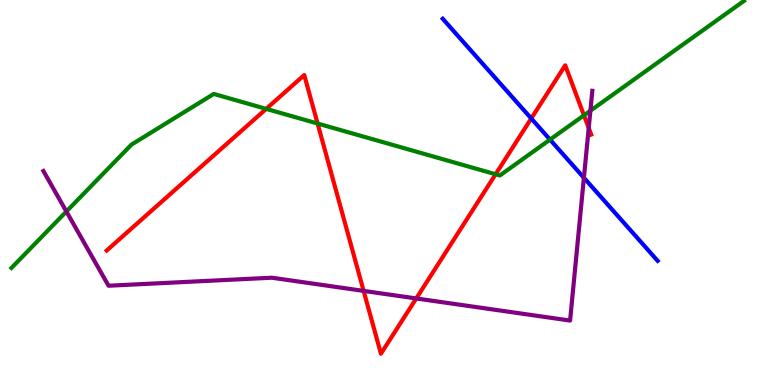[{'lines': ['blue', 'red'], 'intersections': [{'x': 6.85, 'y': 6.92}]}, {'lines': ['green', 'red'], 'intersections': [{'x': 3.43, 'y': 7.17}, {'x': 4.1, 'y': 6.79}, {'x': 6.39, 'y': 5.47}, {'x': 7.53, 'y': 7.0}]}, {'lines': ['purple', 'red'], 'intersections': [{'x': 4.69, 'y': 2.44}, {'x': 5.37, 'y': 2.25}, {'x': 7.6, 'y': 6.67}]}, {'lines': ['blue', 'green'], 'intersections': [{'x': 7.1, 'y': 6.37}]}, {'lines': ['blue', 'purple'], 'intersections': [{'x': 7.53, 'y': 5.38}]}, {'lines': ['green', 'purple'], 'intersections': [{'x': 0.857, 'y': 4.51}, {'x': 7.62, 'y': 7.12}]}]